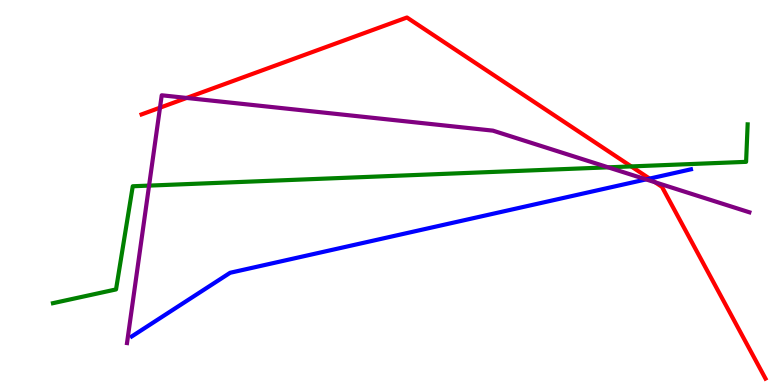[{'lines': ['blue', 'red'], 'intersections': [{'x': 8.38, 'y': 5.36}]}, {'lines': ['green', 'red'], 'intersections': [{'x': 8.14, 'y': 5.68}]}, {'lines': ['purple', 'red'], 'intersections': [{'x': 2.06, 'y': 7.2}, {'x': 2.41, 'y': 7.46}, {'x': 8.45, 'y': 5.27}]}, {'lines': ['blue', 'green'], 'intersections': []}, {'lines': ['blue', 'purple'], 'intersections': [{'x': 8.34, 'y': 5.34}]}, {'lines': ['green', 'purple'], 'intersections': [{'x': 1.92, 'y': 5.18}, {'x': 7.85, 'y': 5.65}]}]